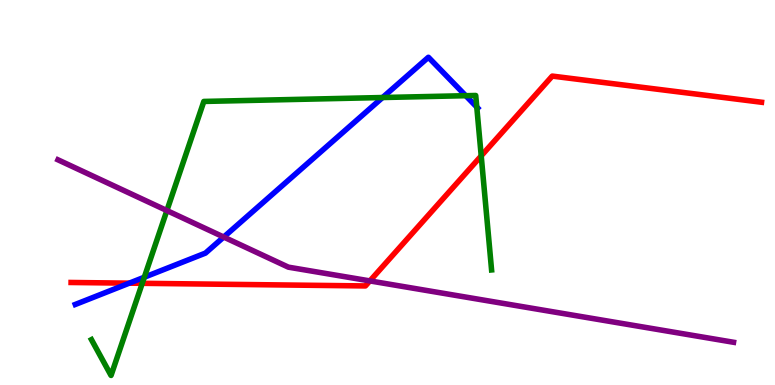[{'lines': ['blue', 'red'], 'intersections': [{'x': 1.67, 'y': 2.65}]}, {'lines': ['green', 'red'], 'intersections': [{'x': 1.84, 'y': 2.64}, {'x': 6.21, 'y': 5.95}]}, {'lines': ['purple', 'red'], 'intersections': [{'x': 4.77, 'y': 2.7}]}, {'lines': ['blue', 'green'], 'intersections': [{'x': 1.86, 'y': 2.8}, {'x': 4.94, 'y': 7.47}, {'x': 6.01, 'y': 7.51}, {'x': 6.15, 'y': 7.22}]}, {'lines': ['blue', 'purple'], 'intersections': [{'x': 2.89, 'y': 3.84}]}, {'lines': ['green', 'purple'], 'intersections': [{'x': 2.15, 'y': 4.53}]}]